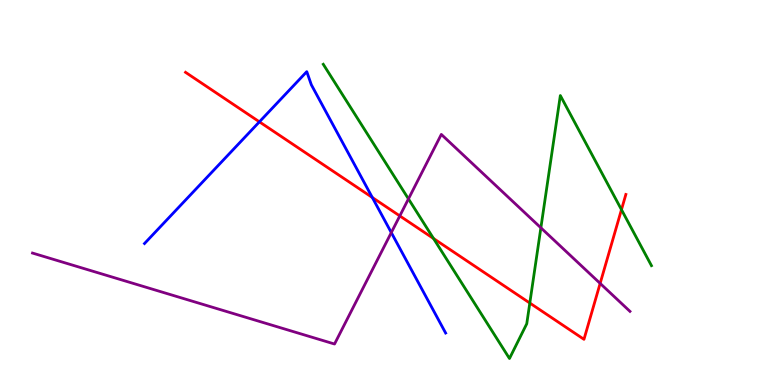[{'lines': ['blue', 'red'], 'intersections': [{'x': 3.35, 'y': 6.84}, {'x': 4.8, 'y': 4.87}]}, {'lines': ['green', 'red'], 'intersections': [{'x': 5.59, 'y': 3.8}, {'x': 6.84, 'y': 2.13}, {'x': 8.02, 'y': 4.55}]}, {'lines': ['purple', 'red'], 'intersections': [{'x': 5.16, 'y': 4.39}, {'x': 7.74, 'y': 2.64}]}, {'lines': ['blue', 'green'], 'intersections': []}, {'lines': ['blue', 'purple'], 'intersections': [{'x': 5.05, 'y': 3.96}]}, {'lines': ['green', 'purple'], 'intersections': [{'x': 5.27, 'y': 4.83}, {'x': 6.98, 'y': 4.08}]}]